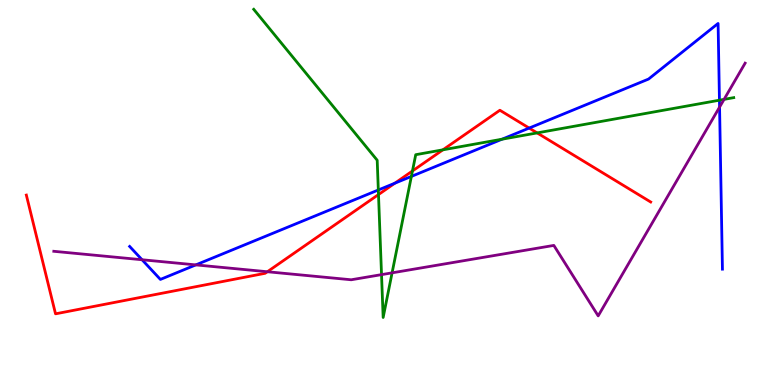[{'lines': ['blue', 'red'], 'intersections': [{'x': 5.09, 'y': 5.24}, {'x': 6.83, 'y': 6.67}]}, {'lines': ['green', 'red'], 'intersections': [{'x': 4.88, 'y': 4.95}, {'x': 5.32, 'y': 5.56}, {'x': 5.71, 'y': 6.11}, {'x': 6.93, 'y': 6.55}]}, {'lines': ['purple', 'red'], 'intersections': [{'x': 3.45, 'y': 2.94}]}, {'lines': ['blue', 'green'], 'intersections': [{'x': 4.88, 'y': 5.07}, {'x': 5.31, 'y': 5.42}, {'x': 6.48, 'y': 6.38}, {'x': 9.28, 'y': 7.4}]}, {'lines': ['blue', 'purple'], 'intersections': [{'x': 1.83, 'y': 3.25}, {'x': 2.53, 'y': 3.12}, {'x': 9.28, 'y': 7.22}]}, {'lines': ['green', 'purple'], 'intersections': [{'x': 4.92, 'y': 2.87}, {'x': 5.06, 'y': 2.91}, {'x': 9.34, 'y': 7.42}]}]